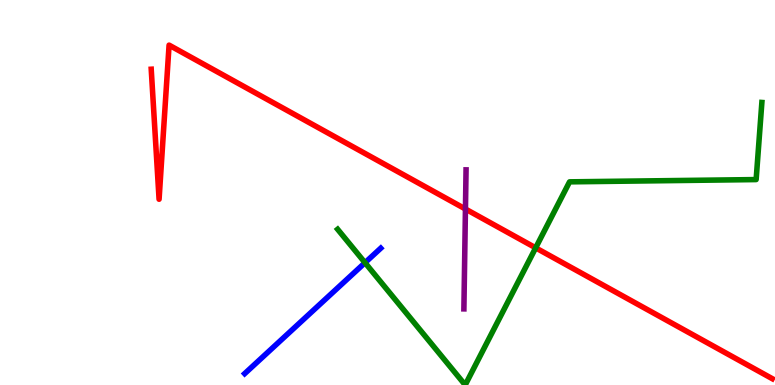[{'lines': ['blue', 'red'], 'intersections': []}, {'lines': ['green', 'red'], 'intersections': [{'x': 6.91, 'y': 3.56}]}, {'lines': ['purple', 'red'], 'intersections': [{'x': 6.01, 'y': 4.57}]}, {'lines': ['blue', 'green'], 'intersections': [{'x': 4.71, 'y': 3.18}]}, {'lines': ['blue', 'purple'], 'intersections': []}, {'lines': ['green', 'purple'], 'intersections': []}]